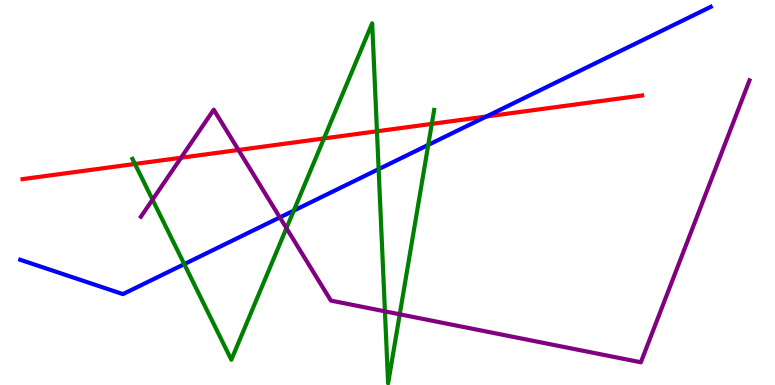[{'lines': ['blue', 'red'], 'intersections': [{'x': 6.28, 'y': 6.97}]}, {'lines': ['green', 'red'], 'intersections': [{'x': 1.74, 'y': 5.74}, {'x': 4.18, 'y': 6.4}, {'x': 4.86, 'y': 6.59}, {'x': 5.57, 'y': 6.78}]}, {'lines': ['purple', 'red'], 'intersections': [{'x': 2.34, 'y': 5.9}, {'x': 3.08, 'y': 6.1}]}, {'lines': ['blue', 'green'], 'intersections': [{'x': 2.38, 'y': 3.14}, {'x': 3.79, 'y': 4.53}, {'x': 4.89, 'y': 5.61}, {'x': 5.53, 'y': 6.24}]}, {'lines': ['blue', 'purple'], 'intersections': [{'x': 3.61, 'y': 4.35}]}, {'lines': ['green', 'purple'], 'intersections': [{'x': 1.97, 'y': 4.81}, {'x': 3.7, 'y': 4.07}, {'x': 4.97, 'y': 1.91}, {'x': 5.16, 'y': 1.84}]}]